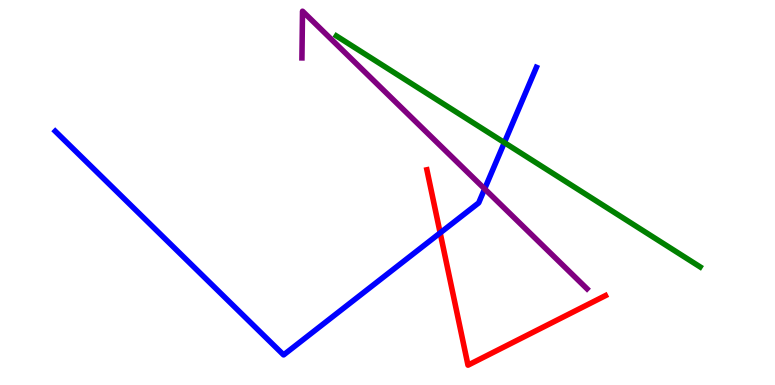[{'lines': ['blue', 'red'], 'intersections': [{'x': 5.68, 'y': 3.95}]}, {'lines': ['green', 'red'], 'intersections': []}, {'lines': ['purple', 'red'], 'intersections': []}, {'lines': ['blue', 'green'], 'intersections': [{'x': 6.51, 'y': 6.3}]}, {'lines': ['blue', 'purple'], 'intersections': [{'x': 6.25, 'y': 5.09}]}, {'lines': ['green', 'purple'], 'intersections': []}]